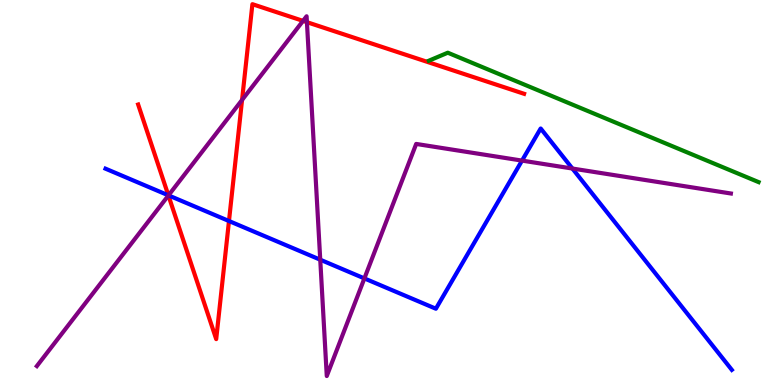[{'lines': ['blue', 'red'], 'intersections': [{'x': 2.17, 'y': 4.93}, {'x': 2.95, 'y': 4.26}]}, {'lines': ['green', 'red'], 'intersections': []}, {'lines': ['purple', 'red'], 'intersections': [{'x': 2.17, 'y': 4.92}, {'x': 3.12, 'y': 7.4}, {'x': 3.91, 'y': 9.46}, {'x': 3.96, 'y': 9.42}]}, {'lines': ['blue', 'green'], 'intersections': []}, {'lines': ['blue', 'purple'], 'intersections': [{'x': 2.17, 'y': 4.93}, {'x': 4.13, 'y': 3.25}, {'x': 4.7, 'y': 2.77}, {'x': 6.74, 'y': 5.83}, {'x': 7.39, 'y': 5.62}]}, {'lines': ['green', 'purple'], 'intersections': []}]